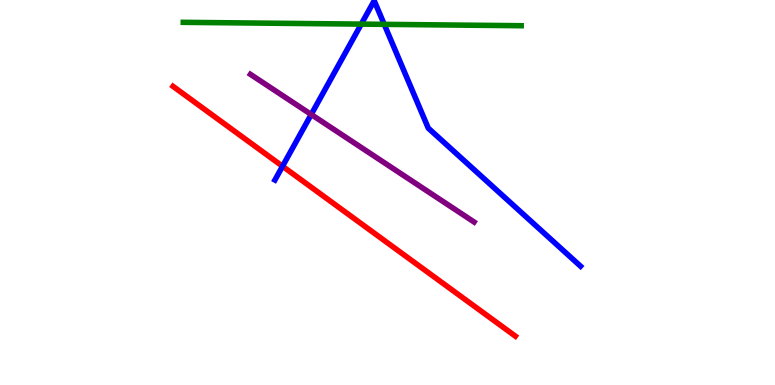[{'lines': ['blue', 'red'], 'intersections': [{'x': 3.65, 'y': 5.68}]}, {'lines': ['green', 'red'], 'intersections': []}, {'lines': ['purple', 'red'], 'intersections': []}, {'lines': ['blue', 'green'], 'intersections': [{'x': 4.66, 'y': 9.37}, {'x': 4.96, 'y': 9.37}]}, {'lines': ['blue', 'purple'], 'intersections': [{'x': 4.02, 'y': 7.03}]}, {'lines': ['green', 'purple'], 'intersections': []}]